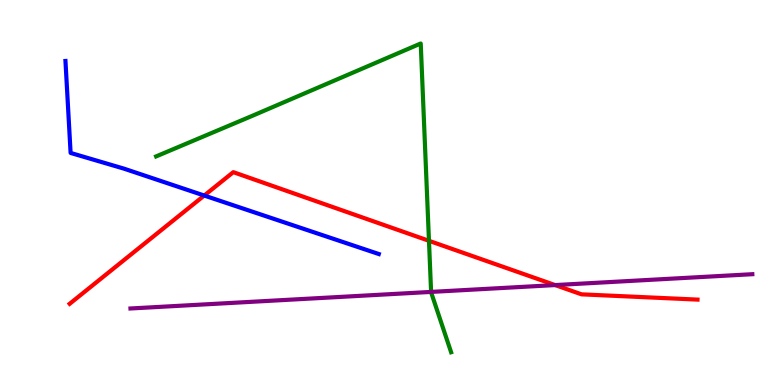[{'lines': ['blue', 'red'], 'intersections': [{'x': 2.64, 'y': 4.92}]}, {'lines': ['green', 'red'], 'intersections': [{'x': 5.54, 'y': 3.75}]}, {'lines': ['purple', 'red'], 'intersections': [{'x': 7.16, 'y': 2.6}]}, {'lines': ['blue', 'green'], 'intersections': []}, {'lines': ['blue', 'purple'], 'intersections': []}, {'lines': ['green', 'purple'], 'intersections': [{'x': 5.56, 'y': 2.42}]}]